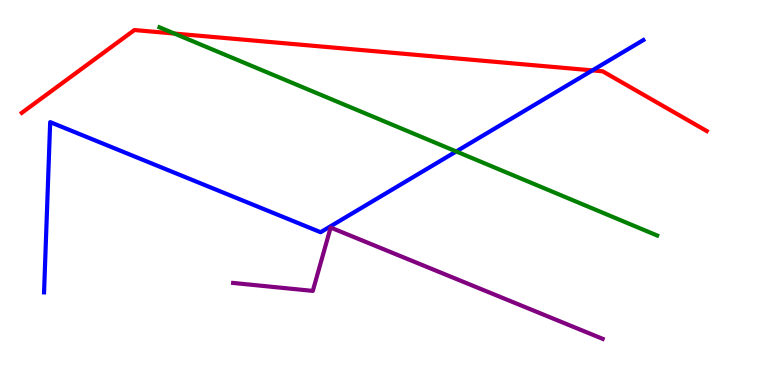[{'lines': ['blue', 'red'], 'intersections': [{'x': 7.64, 'y': 8.17}]}, {'lines': ['green', 'red'], 'intersections': [{'x': 2.25, 'y': 9.13}]}, {'lines': ['purple', 'red'], 'intersections': []}, {'lines': ['blue', 'green'], 'intersections': [{'x': 5.89, 'y': 6.07}]}, {'lines': ['blue', 'purple'], 'intersections': []}, {'lines': ['green', 'purple'], 'intersections': []}]